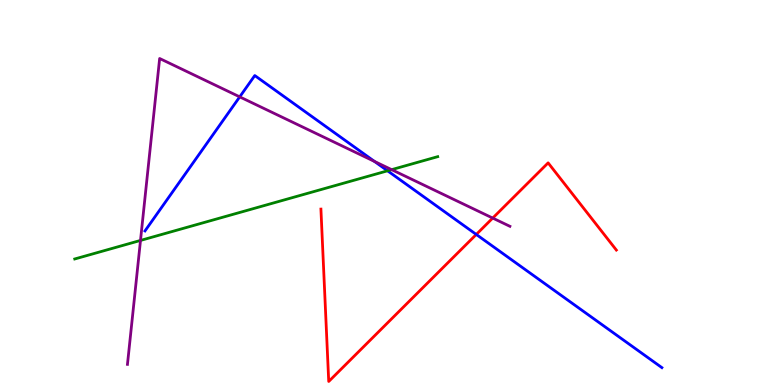[{'lines': ['blue', 'red'], 'intersections': [{'x': 6.15, 'y': 3.91}]}, {'lines': ['green', 'red'], 'intersections': []}, {'lines': ['purple', 'red'], 'intersections': [{'x': 6.36, 'y': 4.34}]}, {'lines': ['blue', 'green'], 'intersections': [{'x': 5.0, 'y': 5.56}]}, {'lines': ['blue', 'purple'], 'intersections': [{'x': 3.09, 'y': 7.48}, {'x': 4.83, 'y': 5.81}]}, {'lines': ['green', 'purple'], 'intersections': [{'x': 1.81, 'y': 3.75}, {'x': 5.05, 'y': 5.59}]}]